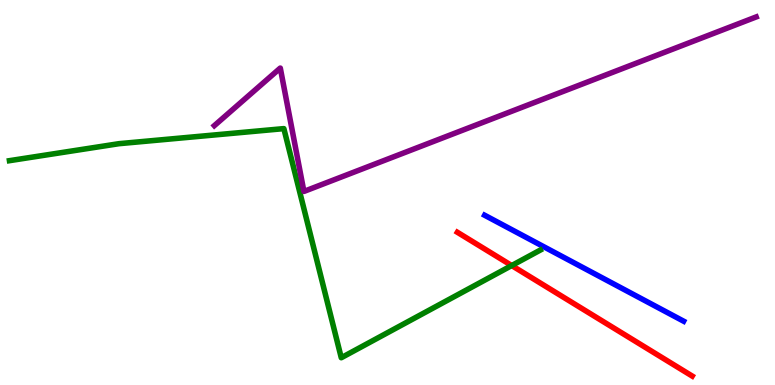[{'lines': ['blue', 'red'], 'intersections': []}, {'lines': ['green', 'red'], 'intersections': [{'x': 6.6, 'y': 3.1}]}, {'lines': ['purple', 'red'], 'intersections': []}, {'lines': ['blue', 'green'], 'intersections': []}, {'lines': ['blue', 'purple'], 'intersections': []}, {'lines': ['green', 'purple'], 'intersections': []}]